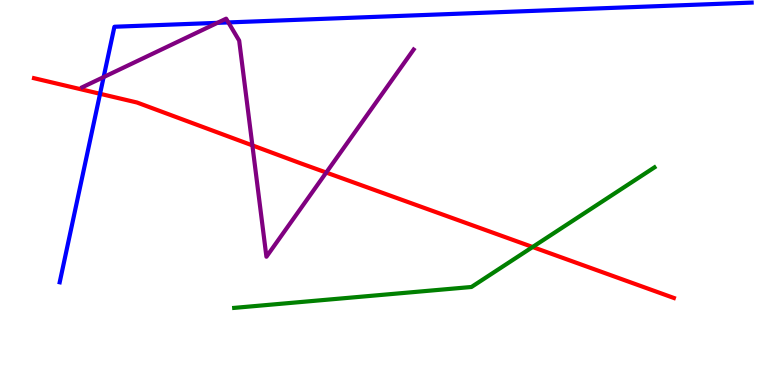[{'lines': ['blue', 'red'], 'intersections': [{'x': 1.29, 'y': 7.56}]}, {'lines': ['green', 'red'], 'intersections': [{'x': 6.87, 'y': 3.58}]}, {'lines': ['purple', 'red'], 'intersections': [{'x': 3.26, 'y': 6.22}, {'x': 4.21, 'y': 5.52}]}, {'lines': ['blue', 'green'], 'intersections': []}, {'lines': ['blue', 'purple'], 'intersections': [{'x': 1.34, 'y': 8.0}, {'x': 2.81, 'y': 9.41}, {'x': 2.95, 'y': 9.42}]}, {'lines': ['green', 'purple'], 'intersections': []}]